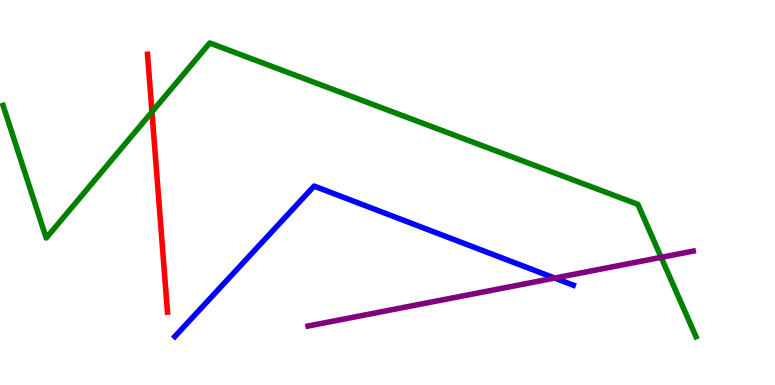[{'lines': ['blue', 'red'], 'intersections': []}, {'lines': ['green', 'red'], 'intersections': [{'x': 1.96, 'y': 7.09}]}, {'lines': ['purple', 'red'], 'intersections': []}, {'lines': ['blue', 'green'], 'intersections': []}, {'lines': ['blue', 'purple'], 'intersections': [{'x': 7.16, 'y': 2.78}]}, {'lines': ['green', 'purple'], 'intersections': [{'x': 8.53, 'y': 3.32}]}]